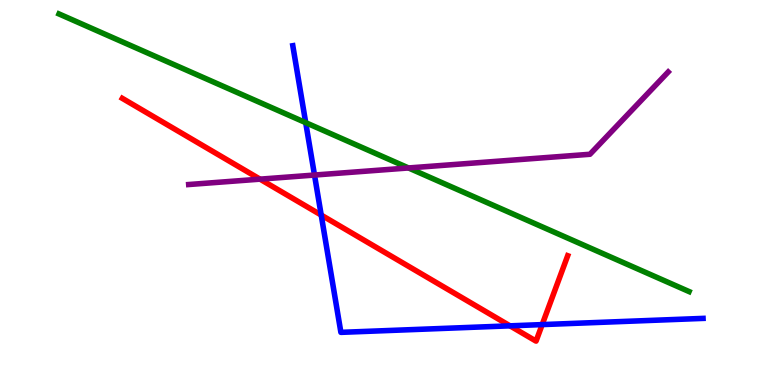[{'lines': ['blue', 'red'], 'intersections': [{'x': 4.14, 'y': 4.41}, {'x': 6.58, 'y': 1.54}, {'x': 7.0, 'y': 1.57}]}, {'lines': ['green', 'red'], 'intersections': []}, {'lines': ['purple', 'red'], 'intersections': [{'x': 3.36, 'y': 5.35}]}, {'lines': ['blue', 'green'], 'intersections': [{'x': 3.94, 'y': 6.81}]}, {'lines': ['blue', 'purple'], 'intersections': [{'x': 4.06, 'y': 5.45}]}, {'lines': ['green', 'purple'], 'intersections': [{'x': 5.27, 'y': 5.64}]}]